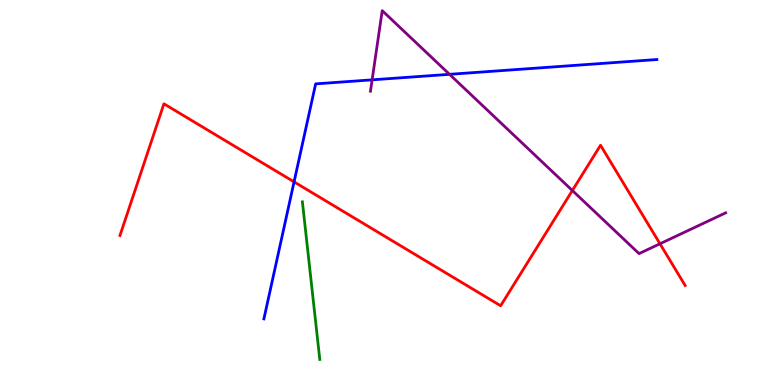[{'lines': ['blue', 'red'], 'intersections': [{'x': 3.79, 'y': 5.28}]}, {'lines': ['green', 'red'], 'intersections': []}, {'lines': ['purple', 'red'], 'intersections': [{'x': 7.39, 'y': 5.05}, {'x': 8.52, 'y': 3.67}]}, {'lines': ['blue', 'green'], 'intersections': []}, {'lines': ['blue', 'purple'], 'intersections': [{'x': 4.8, 'y': 7.93}, {'x': 5.8, 'y': 8.07}]}, {'lines': ['green', 'purple'], 'intersections': []}]